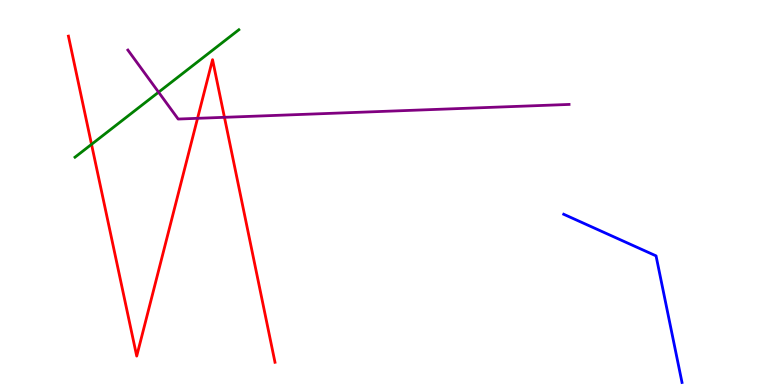[{'lines': ['blue', 'red'], 'intersections': []}, {'lines': ['green', 'red'], 'intersections': [{'x': 1.18, 'y': 6.25}]}, {'lines': ['purple', 'red'], 'intersections': [{'x': 2.55, 'y': 6.93}, {'x': 2.9, 'y': 6.95}]}, {'lines': ['blue', 'green'], 'intersections': []}, {'lines': ['blue', 'purple'], 'intersections': []}, {'lines': ['green', 'purple'], 'intersections': [{'x': 2.05, 'y': 7.61}]}]